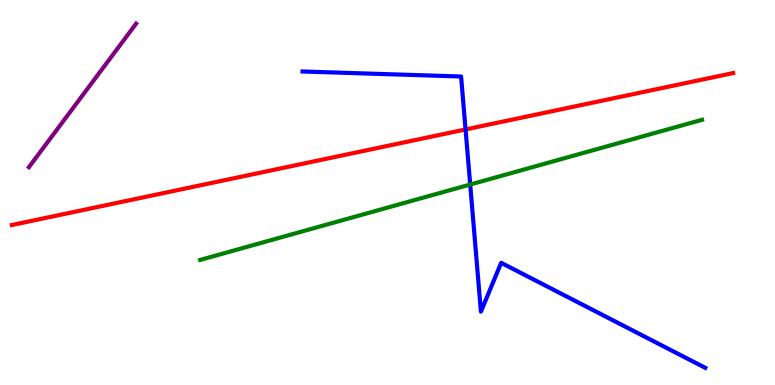[{'lines': ['blue', 'red'], 'intersections': [{'x': 6.01, 'y': 6.64}]}, {'lines': ['green', 'red'], 'intersections': []}, {'lines': ['purple', 'red'], 'intersections': []}, {'lines': ['blue', 'green'], 'intersections': [{'x': 6.07, 'y': 5.21}]}, {'lines': ['blue', 'purple'], 'intersections': []}, {'lines': ['green', 'purple'], 'intersections': []}]